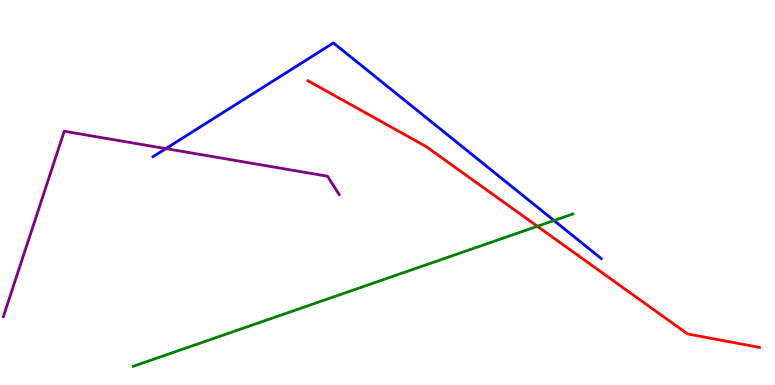[{'lines': ['blue', 'red'], 'intersections': []}, {'lines': ['green', 'red'], 'intersections': [{'x': 6.93, 'y': 4.12}]}, {'lines': ['purple', 'red'], 'intersections': []}, {'lines': ['blue', 'green'], 'intersections': [{'x': 7.15, 'y': 4.27}]}, {'lines': ['blue', 'purple'], 'intersections': [{'x': 2.14, 'y': 6.14}]}, {'lines': ['green', 'purple'], 'intersections': []}]